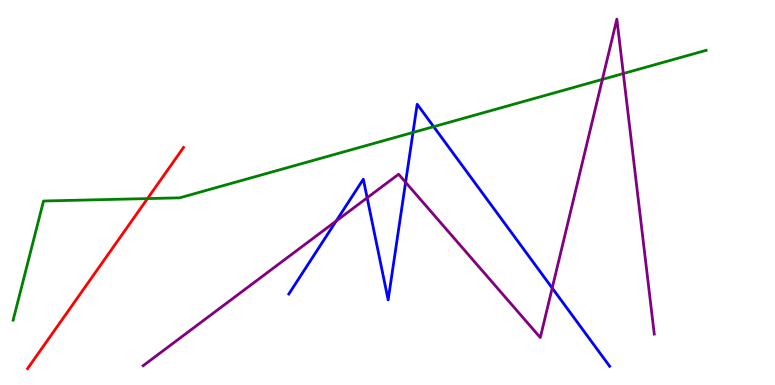[{'lines': ['blue', 'red'], 'intersections': []}, {'lines': ['green', 'red'], 'intersections': [{'x': 1.9, 'y': 4.84}]}, {'lines': ['purple', 'red'], 'intersections': []}, {'lines': ['blue', 'green'], 'intersections': [{'x': 5.33, 'y': 6.56}, {'x': 5.6, 'y': 6.71}]}, {'lines': ['blue', 'purple'], 'intersections': [{'x': 4.34, 'y': 4.26}, {'x': 4.74, 'y': 4.86}, {'x': 5.23, 'y': 5.27}, {'x': 7.13, 'y': 2.52}]}, {'lines': ['green', 'purple'], 'intersections': [{'x': 7.77, 'y': 7.94}, {'x': 8.04, 'y': 8.09}]}]